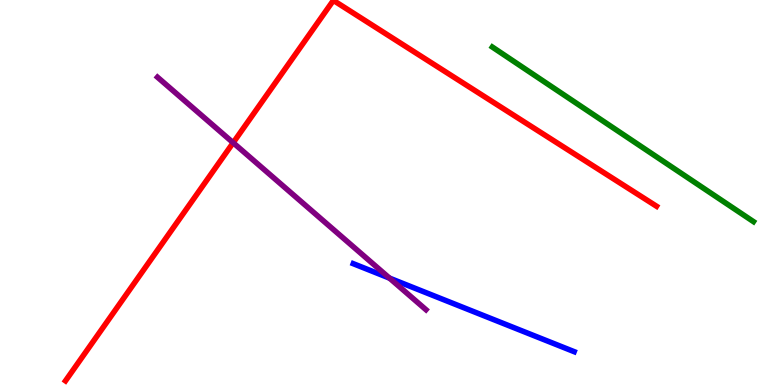[{'lines': ['blue', 'red'], 'intersections': []}, {'lines': ['green', 'red'], 'intersections': []}, {'lines': ['purple', 'red'], 'intersections': [{'x': 3.01, 'y': 6.29}]}, {'lines': ['blue', 'green'], 'intersections': []}, {'lines': ['blue', 'purple'], 'intersections': [{'x': 5.03, 'y': 2.78}]}, {'lines': ['green', 'purple'], 'intersections': []}]